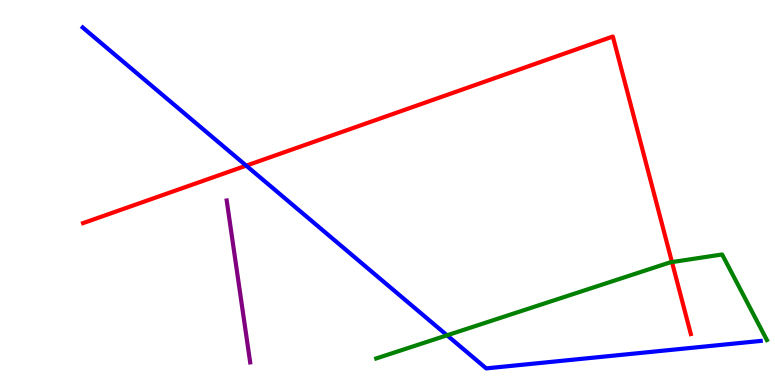[{'lines': ['blue', 'red'], 'intersections': [{'x': 3.18, 'y': 5.7}]}, {'lines': ['green', 'red'], 'intersections': [{'x': 8.67, 'y': 3.19}]}, {'lines': ['purple', 'red'], 'intersections': []}, {'lines': ['blue', 'green'], 'intersections': [{'x': 5.77, 'y': 1.29}]}, {'lines': ['blue', 'purple'], 'intersections': []}, {'lines': ['green', 'purple'], 'intersections': []}]